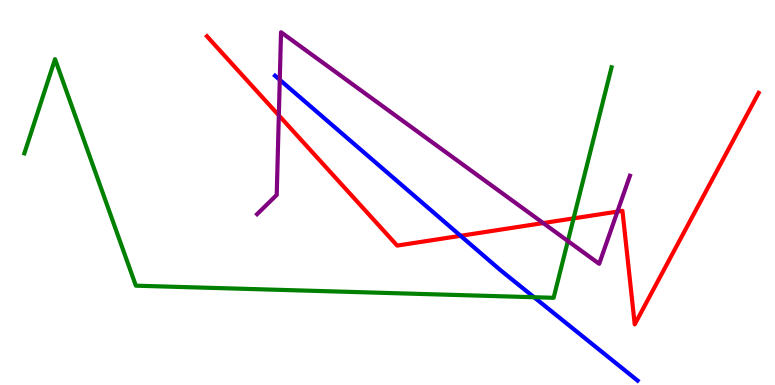[{'lines': ['blue', 'red'], 'intersections': [{'x': 5.94, 'y': 3.88}]}, {'lines': ['green', 'red'], 'intersections': [{'x': 7.4, 'y': 4.33}]}, {'lines': ['purple', 'red'], 'intersections': [{'x': 3.6, 'y': 7.0}, {'x': 7.01, 'y': 4.21}, {'x': 7.97, 'y': 4.5}]}, {'lines': ['blue', 'green'], 'intersections': [{'x': 6.89, 'y': 2.28}]}, {'lines': ['blue', 'purple'], 'intersections': [{'x': 3.61, 'y': 7.93}]}, {'lines': ['green', 'purple'], 'intersections': [{'x': 7.33, 'y': 3.74}]}]